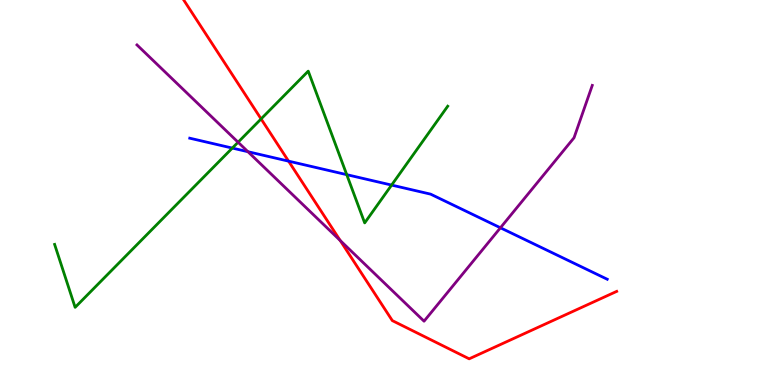[{'lines': ['blue', 'red'], 'intersections': [{'x': 3.72, 'y': 5.81}]}, {'lines': ['green', 'red'], 'intersections': [{'x': 3.37, 'y': 6.91}]}, {'lines': ['purple', 'red'], 'intersections': [{'x': 4.39, 'y': 3.75}]}, {'lines': ['blue', 'green'], 'intersections': [{'x': 3.0, 'y': 6.15}, {'x': 4.47, 'y': 5.46}, {'x': 5.05, 'y': 5.19}]}, {'lines': ['blue', 'purple'], 'intersections': [{'x': 3.2, 'y': 6.06}, {'x': 6.46, 'y': 4.08}]}, {'lines': ['green', 'purple'], 'intersections': [{'x': 3.07, 'y': 6.31}]}]